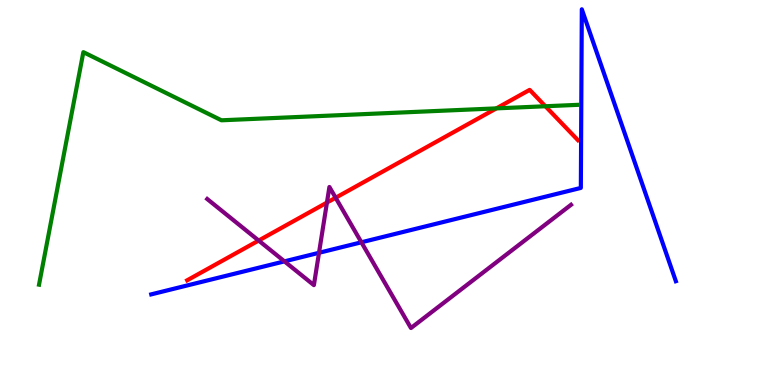[{'lines': ['blue', 'red'], 'intersections': []}, {'lines': ['green', 'red'], 'intersections': [{'x': 6.4, 'y': 7.19}, {'x': 7.04, 'y': 7.24}]}, {'lines': ['purple', 'red'], 'intersections': [{'x': 3.34, 'y': 3.75}, {'x': 4.22, 'y': 4.74}, {'x': 4.33, 'y': 4.86}]}, {'lines': ['blue', 'green'], 'intersections': []}, {'lines': ['blue', 'purple'], 'intersections': [{'x': 3.67, 'y': 3.21}, {'x': 4.12, 'y': 3.43}, {'x': 4.66, 'y': 3.71}]}, {'lines': ['green', 'purple'], 'intersections': []}]